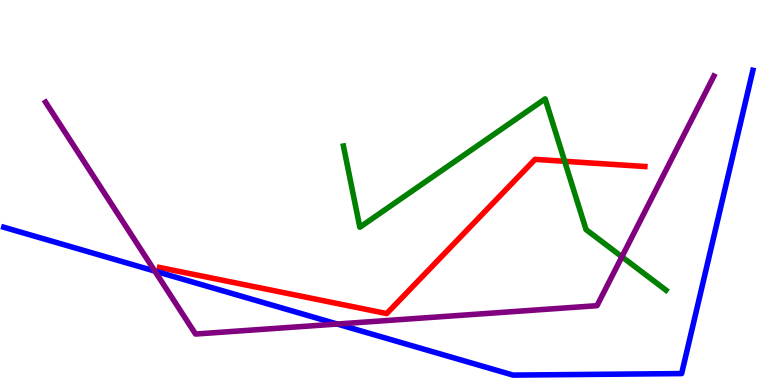[{'lines': ['blue', 'red'], 'intersections': []}, {'lines': ['green', 'red'], 'intersections': [{'x': 7.29, 'y': 5.81}]}, {'lines': ['purple', 'red'], 'intersections': []}, {'lines': ['blue', 'green'], 'intersections': []}, {'lines': ['blue', 'purple'], 'intersections': [{'x': 2.0, 'y': 2.96}, {'x': 4.35, 'y': 1.58}]}, {'lines': ['green', 'purple'], 'intersections': [{'x': 8.02, 'y': 3.33}]}]